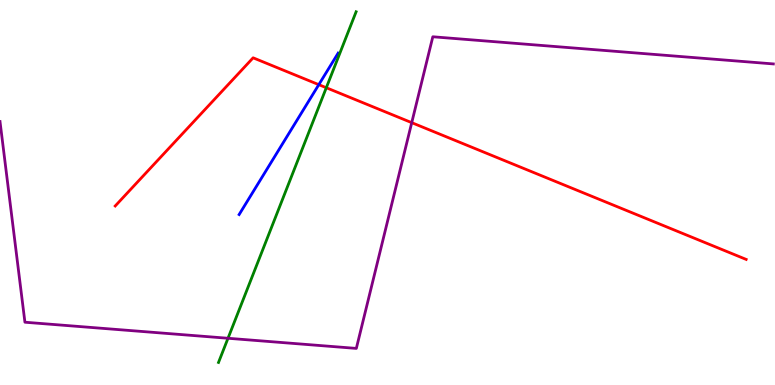[{'lines': ['blue', 'red'], 'intersections': [{'x': 4.11, 'y': 7.8}]}, {'lines': ['green', 'red'], 'intersections': [{'x': 4.21, 'y': 7.72}]}, {'lines': ['purple', 'red'], 'intersections': [{'x': 5.31, 'y': 6.81}]}, {'lines': ['blue', 'green'], 'intersections': []}, {'lines': ['blue', 'purple'], 'intersections': []}, {'lines': ['green', 'purple'], 'intersections': [{'x': 2.94, 'y': 1.21}]}]